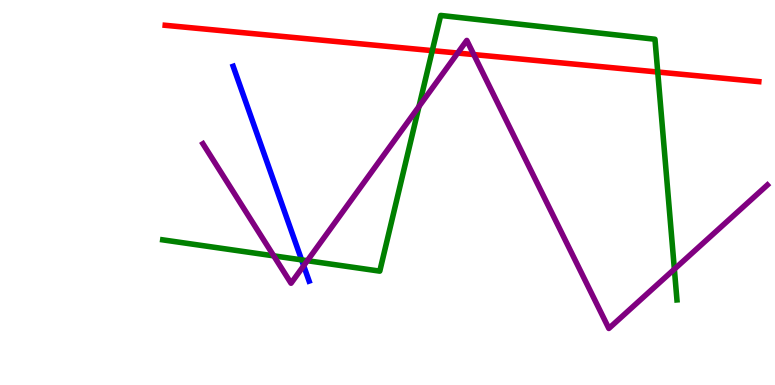[{'lines': ['blue', 'red'], 'intersections': []}, {'lines': ['green', 'red'], 'intersections': [{'x': 5.58, 'y': 8.68}, {'x': 8.49, 'y': 8.13}]}, {'lines': ['purple', 'red'], 'intersections': [{'x': 5.91, 'y': 8.62}, {'x': 6.11, 'y': 8.58}]}, {'lines': ['blue', 'green'], 'intersections': [{'x': 3.89, 'y': 3.25}]}, {'lines': ['blue', 'purple'], 'intersections': [{'x': 3.92, 'y': 3.1}]}, {'lines': ['green', 'purple'], 'intersections': [{'x': 3.53, 'y': 3.35}, {'x': 3.97, 'y': 3.23}, {'x': 5.41, 'y': 7.23}, {'x': 8.7, 'y': 3.01}]}]